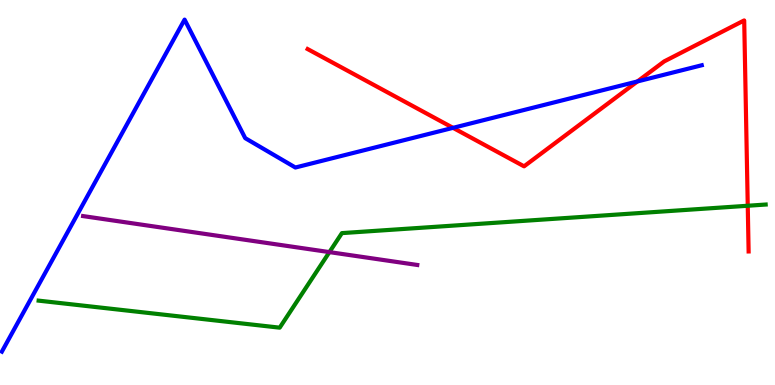[{'lines': ['blue', 'red'], 'intersections': [{'x': 5.85, 'y': 6.68}, {'x': 8.22, 'y': 7.88}]}, {'lines': ['green', 'red'], 'intersections': [{'x': 9.65, 'y': 4.66}]}, {'lines': ['purple', 'red'], 'intersections': []}, {'lines': ['blue', 'green'], 'intersections': []}, {'lines': ['blue', 'purple'], 'intersections': []}, {'lines': ['green', 'purple'], 'intersections': [{'x': 4.25, 'y': 3.45}]}]